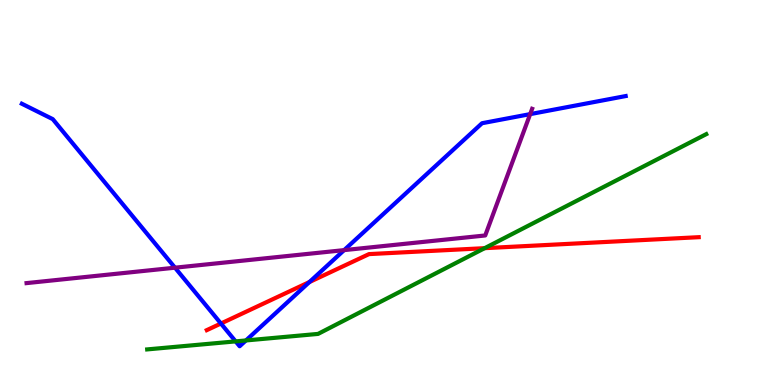[{'lines': ['blue', 'red'], 'intersections': [{'x': 2.85, 'y': 1.6}, {'x': 3.99, 'y': 2.67}]}, {'lines': ['green', 'red'], 'intersections': [{'x': 6.25, 'y': 3.55}]}, {'lines': ['purple', 'red'], 'intersections': []}, {'lines': ['blue', 'green'], 'intersections': [{'x': 3.04, 'y': 1.13}, {'x': 3.17, 'y': 1.16}]}, {'lines': ['blue', 'purple'], 'intersections': [{'x': 2.26, 'y': 3.05}, {'x': 4.44, 'y': 3.5}, {'x': 6.84, 'y': 7.04}]}, {'lines': ['green', 'purple'], 'intersections': []}]